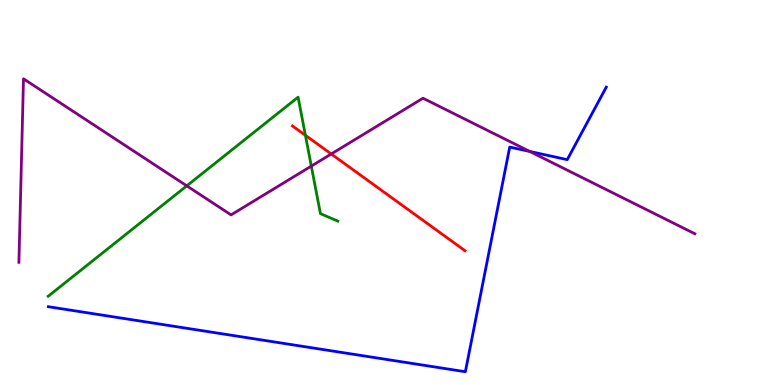[{'lines': ['blue', 'red'], 'intersections': []}, {'lines': ['green', 'red'], 'intersections': [{'x': 3.94, 'y': 6.49}]}, {'lines': ['purple', 'red'], 'intersections': [{'x': 4.27, 'y': 6.0}]}, {'lines': ['blue', 'green'], 'intersections': []}, {'lines': ['blue', 'purple'], 'intersections': [{'x': 6.84, 'y': 6.07}]}, {'lines': ['green', 'purple'], 'intersections': [{'x': 2.41, 'y': 5.17}, {'x': 4.02, 'y': 5.69}]}]